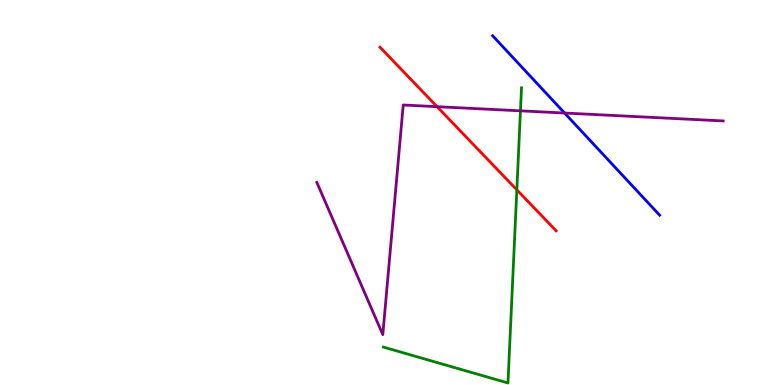[{'lines': ['blue', 'red'], 'intersections': []}, {'lines': ['green', 'red'], 'intersections': [{'x': 6.67, 'y': 5.07}]}, {'lines': ['purple', 'red'], 'intersections': [{'x': 5.64, 'y': 7.23}]}, {'lines': ['blue', 'green'], 'intersections': []}, {'lines': ['blue', 'purple'], 'intersections': [{'x': 7.28, 'y': 7.06}]}, {'lines': ['green', 'purple'], 'intersections': [{'x': 6.72, 'y': 7.12}]}]